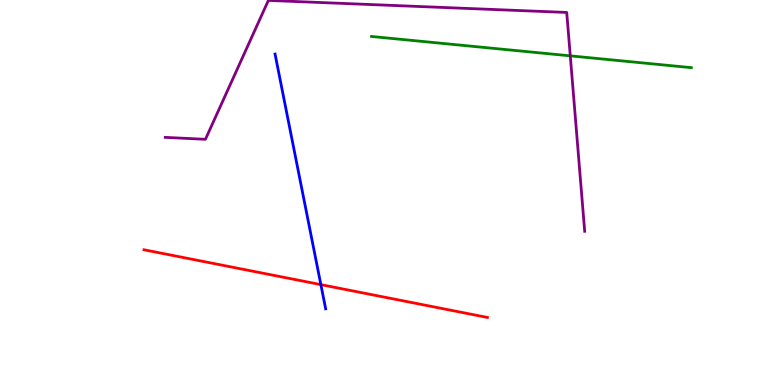[{'lines': ['blue', 'red'], 'intersections': [{'x': 4.14, 'y': 2.61}]}, {'lines': ['green', 'red'], 'intersections': []}, {'lines': ['purple', 'red'], 'intersections': []}, {'lines': ['blue', 'green'], 'intersections': []}, {'lines': ['blue', 'purple'], 'intersections': []}, {'lines': ['green', 'purple'], 'intersections': [{'x': 7.36, 'y': 8.55}]}]